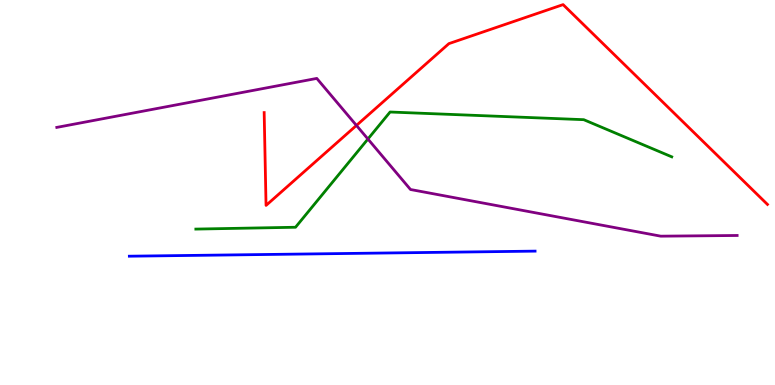[{'lines': ['blue', 'red'], 'intersections': []}, {'lines': ['green', 'red'], 'intersections': []}, {'lines': ['purple', 'red'], 'intersections': [{'x': 4.6, 'y': 6.74}]}, {'lines': ['blue', 'green'], 'intersections': []}, {'lines': ['blue', 'purple'], 'intersections': []}, {'lines': ['green', 'purple'], 'intersections': [{'x': 4.75, 'y': 6.39}]}]